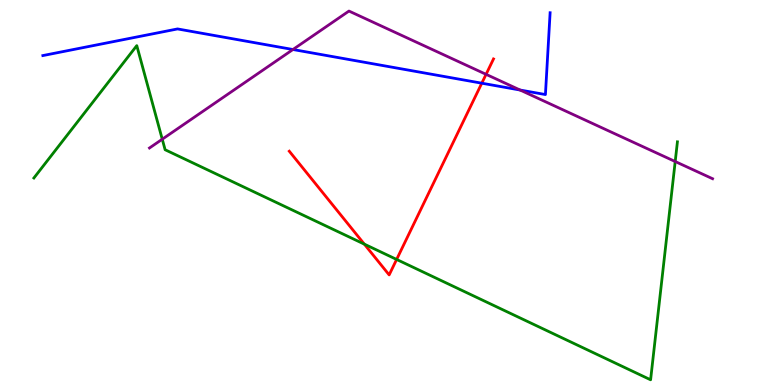[{'lines': ['blue', 'red'], 'intersections': [{'x': 6.22, 'y': 7.84}]}, {'lines': ['green', 'red'], 'intersections': [{'x': 4.7, 'y': 3.66}, {'x': 5.12, 'y': 3.26}]}, {'lines': ['purple', 'red'], 'intersections': [{'x': 6.27, 'y': 8.07}]}, {'lines': ['blue', 'green'], 'intersections': []}, {'lines': ['blue', 'purple'], 'intersections': [{'x': 3.78, 'y': 8.71}, {'x': 6.71, 'y': 7.66}]}, {'lines': ['green', 'purple'], 'intersections': [{'x': 2.09, 'y': 6.38}, {'x': 8.71, 'y': 5.8}]}]